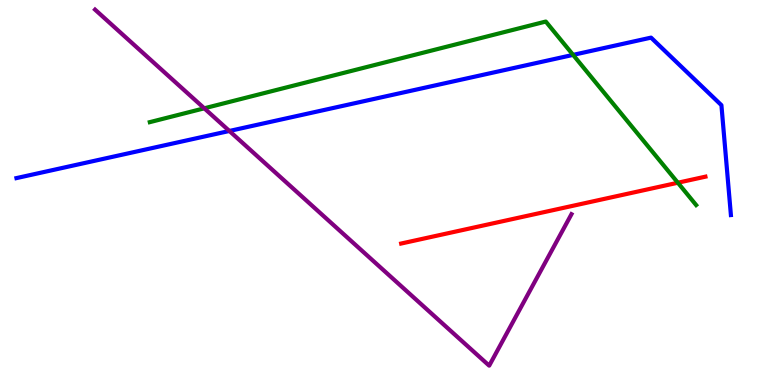[{'lines': ['blue', 'red'], 'intersections': []}, {'lines': ['green', 'red'], 'intersections': [{'x': 8.75, 'y': 5.25}]}, {'lines': ['purple', 'red'], 'intersections': []}, {'lines': ['blue', 'green'], 'intersections': [{'x': 7.39, 'y': 8.57}]}, {'lines': ['blue', 'purple'], 'intersections': [{'x': 2.96, 'y': 6.6}]}, {'lines': ['green', 'purple'], 'intersections': [{'x': 2.64, 'y': 7.19}]}]